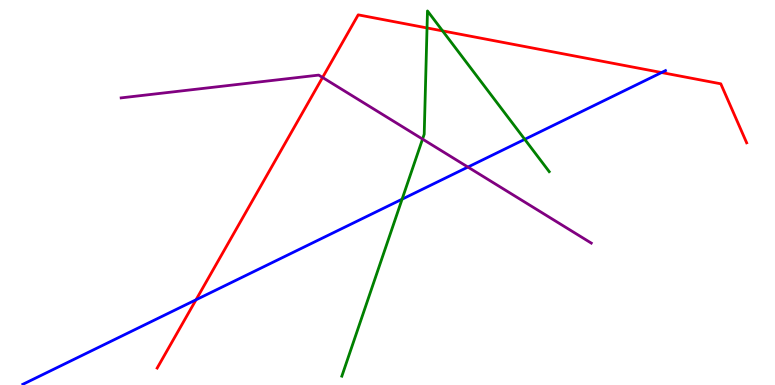[{'lines': ['blue', 'red'], 'intersections': [{'x': 2.53, 'y': 2.21}, {'x': 8.54, 'y': 8.12}]}, {'lines': ['green', 'red'], 'intersections': [{'x': 5.51, 'y': 9.27}, {'x': 5.71, 'y': 9.2}]}, {'lines': ['purple', 'red'], 'intersections': [{'x': 4.16, 'y': 7.99}]}, {'lines': ['blue', 'green'], 'intersections': [{'x': 5.19, 'y': 4.83}, {'x': 6.77, 'y': 6.38}]}, {'lines': ['blue', 'purple'], 'intersections': [{'x': 6.04, 'y': 5.66}]}, {'lines': ['green', 'purple'], 'intersections': [{'x': 5.45, 'y': 6.39}]}]